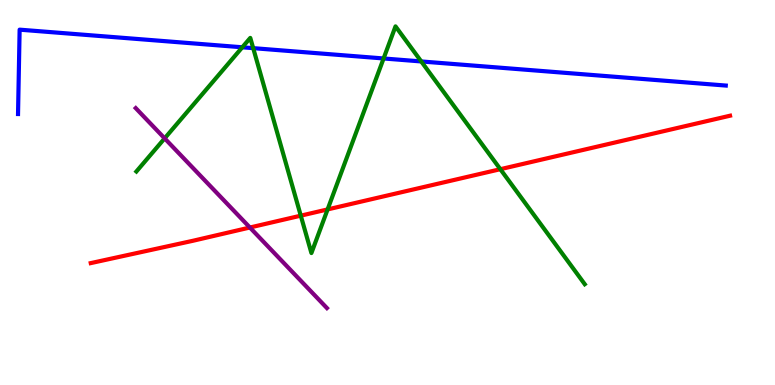[{'lines': ['blue', 'red'], 'intersections': []}, {'lines': ['green', 'red'], 'intersections': [{'x': 3.88, 'y': 4.4}, {'x': 4.23, 'y': 4.56}, {'x': 6.46, 'y': 5.61}]}, {'lines': ['purple', 'red'], 'intersections': [{'x': 3.22, 'y': 4.09}]}, {'lines': ['blue', 'green'], 'intersections': [{'x': 3.13, 'y': 8.77}, {'x': 3.27, 'y': 8.75}, {'x': 4.95, 'y': 8.48}, {'x': 5.44, 'y': 8.4}]}, {'lines': ['blue', 'purple'], 'intersections': []}, {'lines': ['green', 'purple'], 'intersections': [{'x': 2.12, 'y': 6.41}]}]